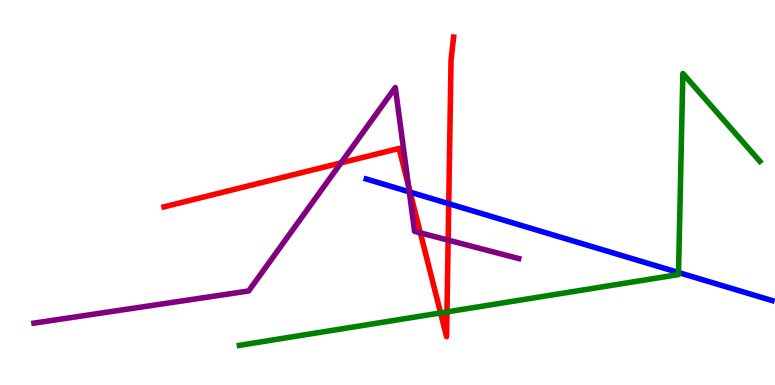[{'lines': ['blue', 'red'], 'intersections': [{'x': 5.29, 'y': 5.01}, {'x': 5.79, 'y': 4.71}]}, {'lines': ['green', 'red'], 'intersections': [{'x': 5.68, 'y': 1.87}, {'x': 5.77, 'y': 1.9}]}, {'lines': ['purple', 'red'], 'intersections': [{'x': 4.4, 'y': 5.77}, {'x': 5.27, 'y': 5.18}, {'x': 5.42, 'y': 3.95}, {'x': 5.78, 'y': 3.76}]}, {'lines': ['blue', 'green'], 'intersections': [{'x': 8.76, 'y': 2.92}]}, {'lines': ['blue', 'purple'], 'intersections': [{'x': 5.28, 'y': 5.02}]}, {'lines': ['green', 'purple'], 'intersections': []}]